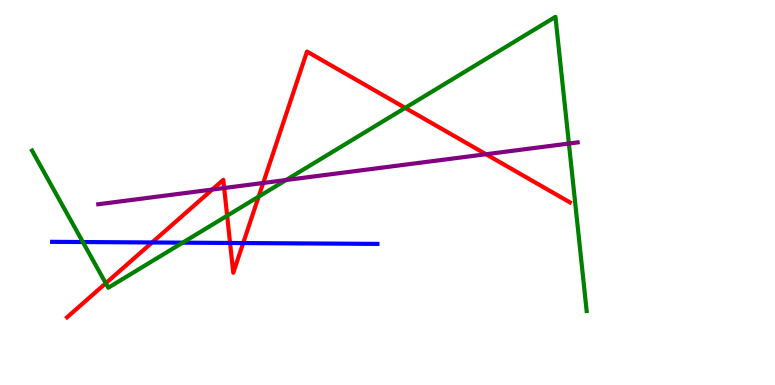[{'lines': ['blue', 'red'], 'intersections': [{'x': 1.96, 'y': 3.7}, {'x': 2.97, 'y': 3.69}, {'x': 3.14, 'y': 3.69}]}, {'lines': ['green', 'red'], 'intersections': [{'x': 1.36, 'y': 2.64}, {'x': 2.93, 'y': 4.4}, {'x': 3.34, 'y': 4.89}, {'x': 5.23, 'y': 7.2}]}, {'lines': ['purple', 'red'], 'intersections': [{'x': 2.74, 'y': 5.08}, {'x': 2.89, 'y': 5.12}, {'x': 3.4, 'y': 5.25}, {'x': 6.27, 'y': 5.99}]}, {'lines': ['blue', 'green'], 'intersections': [{'x': 1.07, 'y': 3.71}, {'x': 2.36, 'y': 3.7}]}, {'lines': ['blue', 'purple'], 'intersections': []}, {'lines': ['green', 'purple'], 'intersections': [{'x': 3.69, 'y': 5.32}, {'x': 7.34, 'y': 6.27}]}]